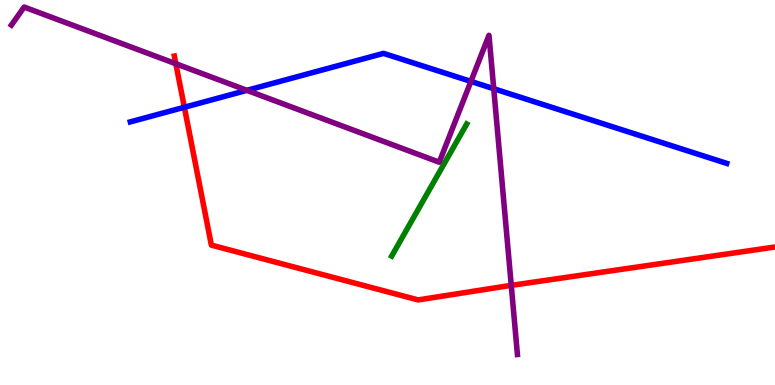[{'lines': ['blue', 'red'], 'intersections': [{'x': 2.38, 'y': 7.21}]}, {'lines': ['green', 'red'], 'intersections': []}, {'lines': ['purple', 'red'], 'intersections': [{'x': 2.27, 'y': 8.34}, {'x': 6.6, 'y': 2.59}]}, {'lines': ['blue', 'green'], 'intersections': []}, {'lines': ['blue', 'purple'], 'intersections': [{'x': 3.19, 'y': 7.65}, {'x': 6.08, 'y': 7.89}, {'x': 6.37, 'y': 7.7}]}, {'lines': ['green', 'purple'], 'intersections': []}]